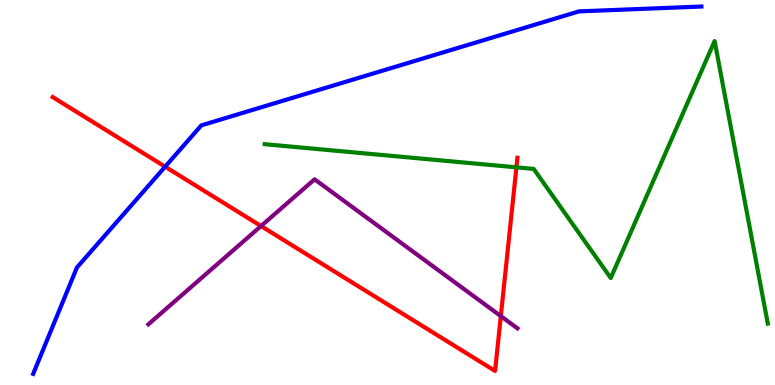[{'lines': ['blue', 'red'], 'intersections': [{'x': 2.13, 'y': 5.67}]}, {'lines': ['green', 'red'], 'intersections': [{'x': 6.66, 'y': 5.65}]}, {'lines': ['purple', 'red'], 'intersections': [{'x': 3.37, 'y': 4.13}, {'x': 6.46, 'y': 1.79}]}, {'lines': ['blue', 'green'], 'intersections': []}, {'lines': ['blue', 'purple'], 'intersections': []}, {'lines': ['green', 'purple'], 'intersections': []}]